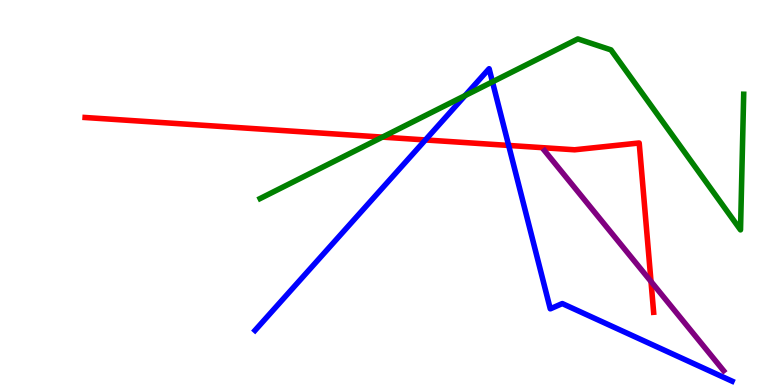[{'lines': ['blue', 'red'], 'intersections': [{'x': 5.49, 'y': 6.37}, {'x': 6.56, 'y': 6.22}]}, {'lines': ['green', 'red'], 'intersections': [{'x': 4.93, 'y': 6.44}]}, {'lines': ['purple', 'red'], 'intersections': [{'x': 8.4, 'y': 2.69}]}, {'lines': ['blue', 'green'], 'intersections': [{'x': 6.0, 'y': 7.52}, {'x': 6.35, 'y': 7.87}]}, {'lines': ['blue', 'purple'], 'intersections': []}, {'lines': ['green', 'purple'], 'intersections': []}]